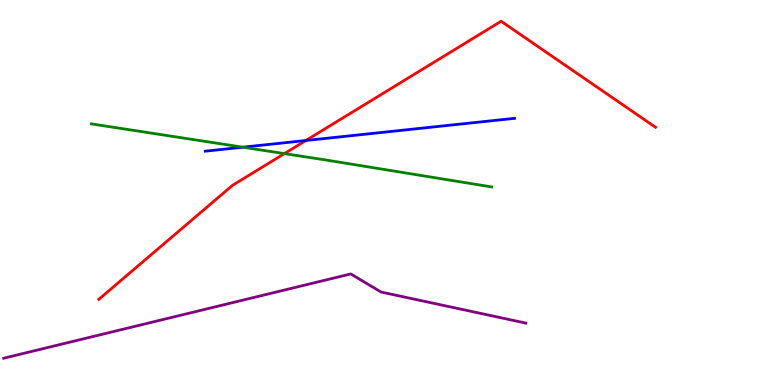[{'lines': ['blue', 'red'], 'intersections': [{'x': 3.95, 'y': 6.35}]}, {'lines': ['green', 'red'], 'intersections': [{'x': 3.67, 'y': 6.01}]}, {'lines': ['purple', 'red'], 'intersections': []}, {'lines': ['blue', 'green'], 'intersections': [{'x': 3.13, 'y': 6.18}]}, {'lines': ['blue', 'purple'], 'intersections': []}, {'lines': ['green', 'purple'], 'intersections': []}]